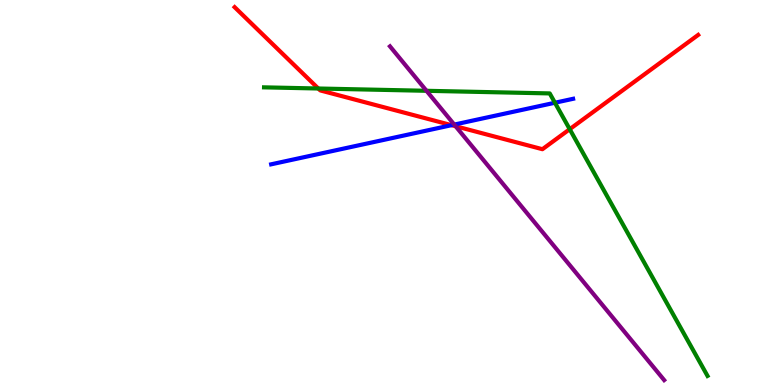[{'lines': ['blue', 'red'], 'intersections': [{'x': 5.83, 'y': 6.75}]}, {'lines': ['green', 'red'], 'intersections': [{'x': 4.11, 'y': 7.7}, {'x': 7.35, 'y': 6.64}]}, {'lines': ['purple', 'red'], 'intersections': [{'x': 5.88, 'y': 6.72}]}, {'lines': ['blue', 'green'], 'intersections': [{'x': 7.16, 'y': 7.33}]}, {'lines': ['blue', 'purple'], 'intersections': [{'x': 5.86, 'y': 6.76}]}, {'lines': ['green', 'purple'], 'intersections': [{'x': 5.5, 'y': 7.64}]}]